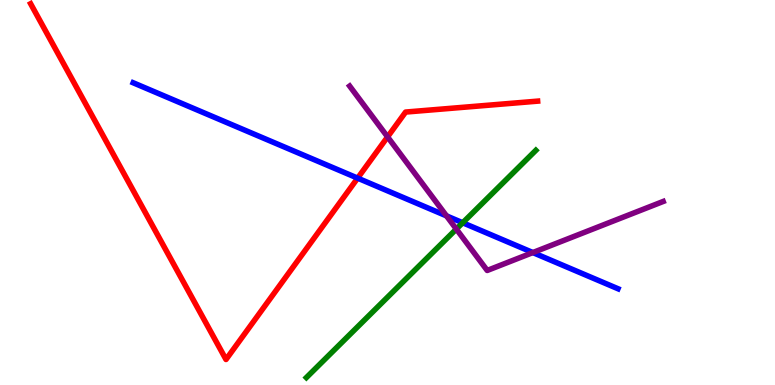[{'lines': ['blue', 'red'], 'intersections': [{'x': 4.61, 'y': 5.37}]}, {'lines': ['green', 'red'], 'intersections': []}, {'lines': ['purple', 'red'], 'intersections': [{'x': 5.0, 'y': 6.44}]}, {'lines': ['blue', 'green'], 'intersections': [{'x': 5.97, 'y': 4.21}]}, {'lines': ['blue', 'purple'], 'intersections': [{'x': 5.76, 'y': 4.39}, {'x': 6.88, 'y': 3.44}]}, {'lines': ['green', 'purple'], 'intersections': [{'x': 5.89, 'y': 4.05}]}]